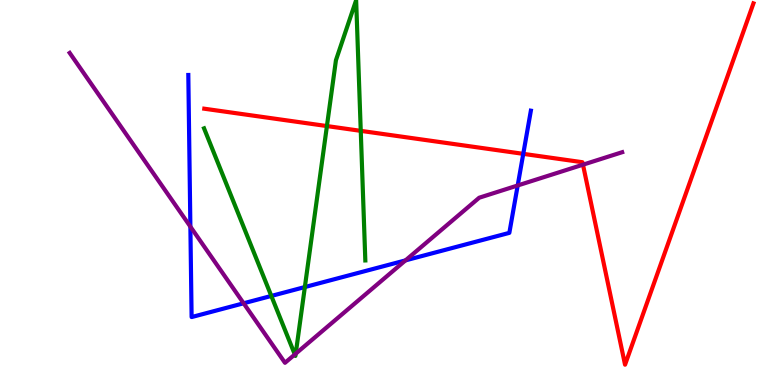[{'lines': ['blue', 'red'], 'intersections': [{'x': 6.75, 'y': 6.0}]}, {'lines': ['green', 'red'], 'intersections': [{'x': 4.22, 'y': 6.73}, {'x': 4.65, 'y': 6.6}]}, {'lines': ['purple', 'red'], 'intersections': [{'x': 7.52, 'y': 5.72}]}, {'lines': ['blue', 'green'], 'intersections': [{'x': 3.5, 'y': 2.31}, {'x': 3.93, 'y': 2.54}]}, {'lines': ['blue', 'purple'], 'intersections': [{'x': 2.46, 'y': 4.11}, {'x': 3.14, 'y': 2.12}, {'x': 5.23, 'y': 3.24}, {'x': 6.68, 'y': 5.18}]}, {'lines': ['green', 'purple'], 'intersections': [{'x': 3.8, 'y': 0.793}, {'x': 3.82, 'y': 0.814}]}]